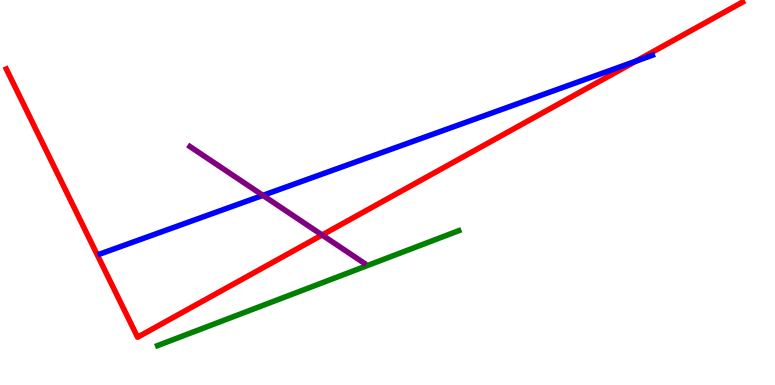[{'lines': ['blue', 'red'], 'intersections': [{'x': 8.21, 'y': 8.41}]}, {'lines': ['green', 'red'], 'intersections': []}, {'lines': ['purple', 'red'], 'intersections': [{'x': 4.16, 'y': 3.9}]}, {'lines': ['blue', 'green'], 'intersections': []}, {'lines': ['blue', 'purple'], 'intersections': [{'x': 3.39, 'y': 4.93}]}, {'lines': ['green', 'purple'], 'intersections': []}]